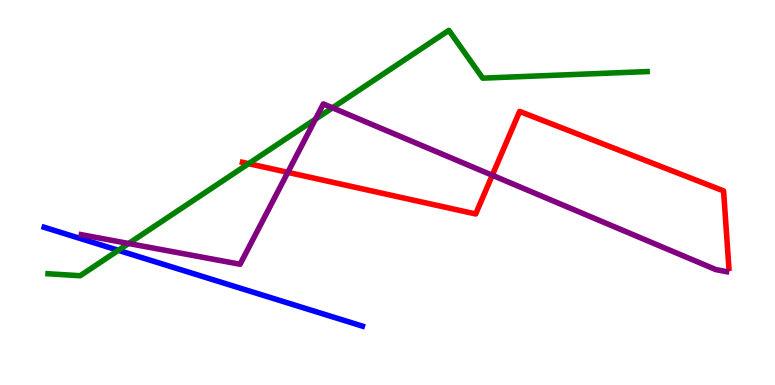[{'lines': ['blue', 'red'], 'intersections': []}, {'lines': ['green', 'red'], 'intersections': [{'x': 3.21, 'y': 5.75}]}, {'lines': ['purple', 'red'], 'intersections': [{'x': 3.71, 'y': 5.52}, {'x': 6.35, 'y': 5.45}]}, {'lines': ['blue', 'green'], 'intersections': [{'x': 1.53, 'y': 3.5}]}, {'lines': ['blue', 'purple'], 'intersections': []}, {'lines': ['green', 'purple'], 'intersections': [{'x': 1.66, 'y': 3.68}, {'x': 4.07, 'y': 6.91}, {'x': 4.29, 'y': 7.2}]}]